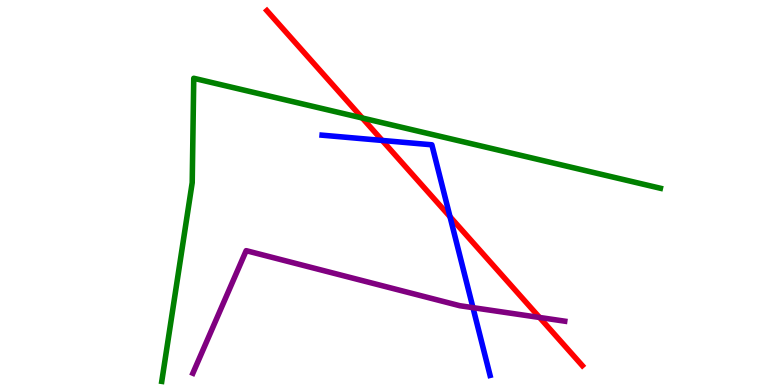[{'lines': ['blue', 'red'], 'intersections': [{'x': 4.93, 'y': 6.35}, {'x': 5.81, 'y': 4.37}]}, {'lines': ['green', 'red'], 'intersections': [{'x': 4.67, 'y': 6.94}]}, {'lines': ['purple', 'red'], 'intersections': [{'x': 6.96, 'y': 1.75}]}, {'lines': ['blue', 'green'], 'intersections': []}, {'lines': ['blue', 'purple'], 'intersections': [{'x': 6.1, 'y': 2.01}]}, {'lines': ['green', 'purple'], 'intersections': []}]